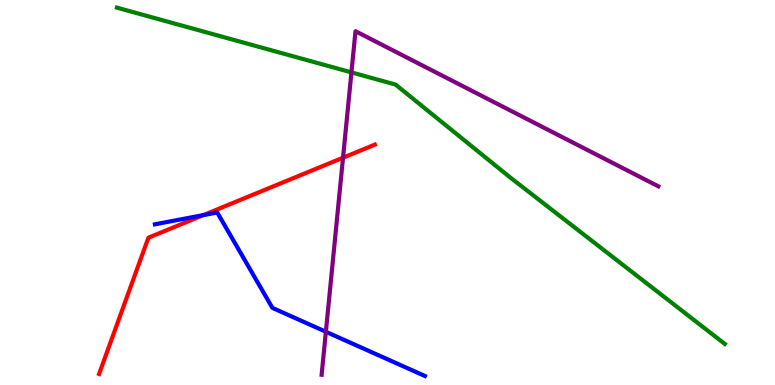[{'lines': ['blue', 'red'], 'intersections': [{'x': 2.63, 'y': 4.41}]}, {'lines': ['green', 'red'], 'intersections': []}, {'lines': ['purple', 'red'], 'intersections': [{'x': 4.43, 'y': 5.9}]}, {'lines': ['blue', 'green'], 'intersections': []}, {'lines': ['blue', 'purple'], 'intersections': [{'x': 4.2, 'y': 1.38}]}, {'lines': ['green', 'purple'], 'intersections': [{'x': 4.53, 'y': 8.12}]}]